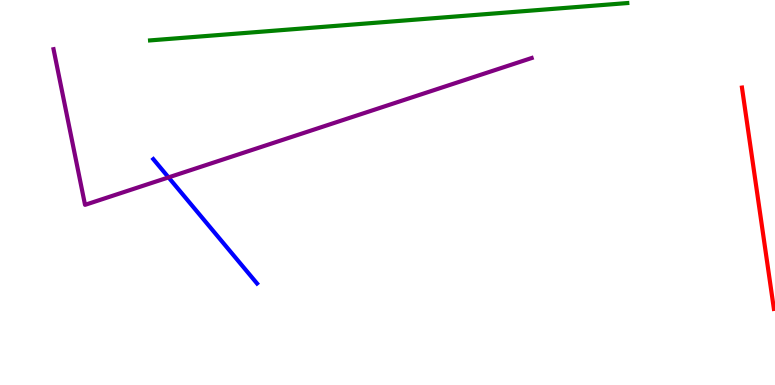[{'lines': ['blue', 'red'], 'intersections': []}, {'lines': ['green', 'red'], 'intersections': []}, {'lines': ['purple', 'red'], 'intersections': []}, {'lines': ['blue', 'green'], 'intersections': []}, {'lines': ['blue', 'purple'], 'intersections': [{'x': 2.17, 'y': 5.39}]}, {'lines': ['green', 'purple'], 'intersections': []}]